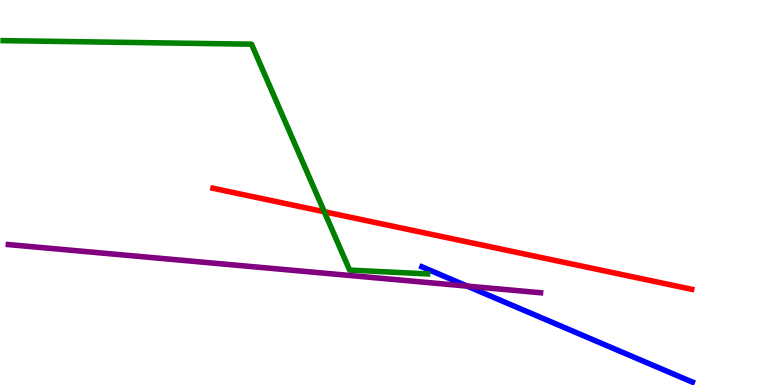[{'lines': ['blue', 'red'], 'intersections': []}, {'lines': ['green', 'red'], 'intersections': [{'x': 4.18, 'y': 4.5}]}, {'lines': ['purple', 'red'], 'intersections': []}, {'lines': ['blue', 'green'], 'intersections': []}, {'lines': ['blue', 'purple'], 'intersections': [{'x': 6.03, 'y': 2.57}]}, {'lines': ['green', 'purple'], 'intersections': []}]